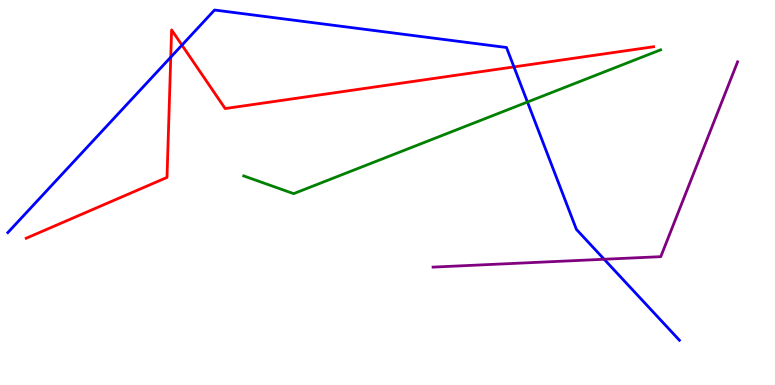[{'lines': ['blue', 'red'], 'intersections': [{'x': 2.2, 'y': 8.52}, {'x': 2.35, 'y': 8.83}, {'x': 6.63, 'y': 8.26}]}, {'lines': ['green', 'red'], 'intersections': []}, {'lines': ['purple', 'red'], 'intersections': []}, {'lines': ['blue', 'green'], 'intersections': [{'x': 6.81, 'y': 7.35}]}, {'lines': ['blue', 'purple'], 'intersections': [{'x': 7.8, 'y': 3.27}]}, {'lines': ['green', 'purple'], 'intersections': []}]